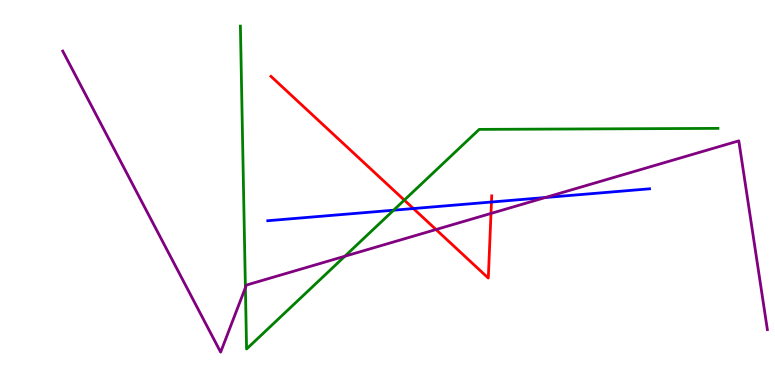[{'lines': ['blue', 'red'], 'intersections': [{'x': 5.33, 'y': 4.58}, {'x': 6.34, 'y': 4.75}]}, {'lines': ['green', 'red'], 'intersections': [{'x': 5.22, 'y': 4.8}]}, {'lines': ['purple', 'red'], 'intersections': [{'x': 5.63, 'y': 4.04}, {'x': 6.34, 'y': 4.46}]}, {'lines': ['blue', 'green'], 'intersections': [{'x': 5.08, 'y': 4.54}]}, {'lines': ['blue', 'purple'], 'intersections': [{'x': 7.04, 'y': 4.87}]}, {'lines': ['green', 'purple'], 'intersections': [{'x': 3.17, 'y': 2.53}, {'x': 4.45, 'y': 3.34}]}]